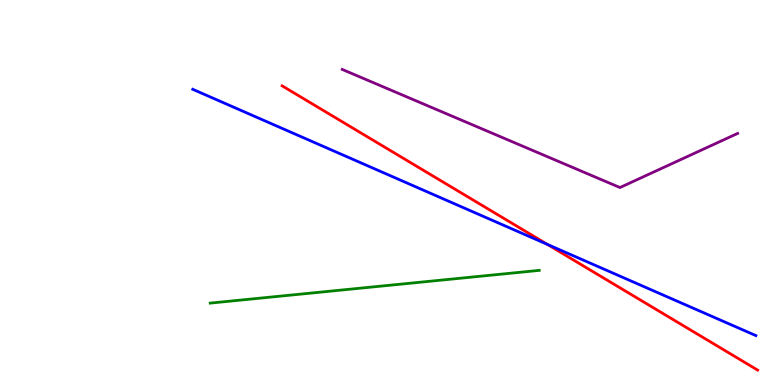[{'lines': ['blue', 'red'], 'intersections': [{'x': 7.06, 'y': 3.65}]}, {'lines': ['green', 'red'], 'intersections': []}, {'lines': ['purple', 'red'], 'intersections': []}, {'lines': ['blue', 'green'], 'intersections': []}, {'lines': ['blue', 'purple'], 'intersections': []}, {'lines': ['green', 'purple'], 'intersections': []}]